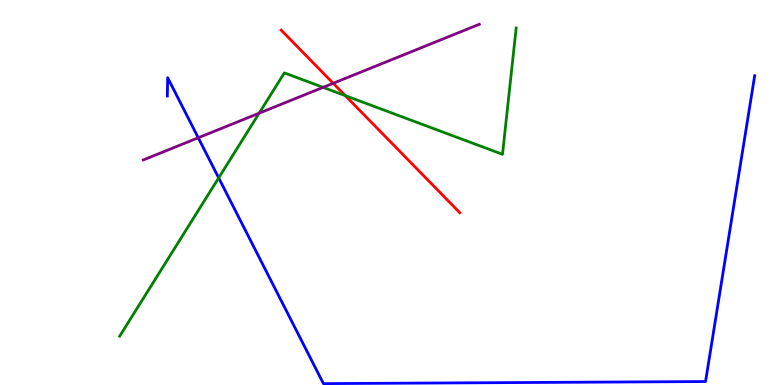[{'lines': ['blue', 'red'], 'intersections': []}, {'lines': ['green', 'red'], 'intersections': [{'x': 4.45, 'y': 7.52}]}, {'lines': ['purple', 'red'], 'intersections': [{'x': 4.3, 'y': 7.84}]}, {'lines': ['blue', 'green'], 'intersections': [{'x': 2.82, 'y': 5.38}]}, {'lines': ['blue', 'purple'], 'intersections': [{'x': 2.56, 'y': 6.42}]}, {'lines': ['green', 'purple'], 'intersections': [{'x': 3.34, 'y': 7.06}, {'x': 4.17, 'y': 7.73}]}]